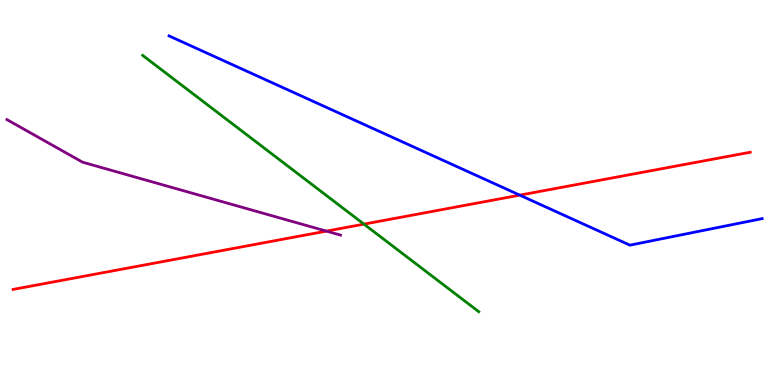[{'lines': ['blue', 'red'], 'intersections': [{'x': 6.71, 'y': 4.93}]}, {'lines': ['green', 'red'], 'intersections': [{'x': 4.7, 'y': 4.18}]}, {'lines': ['purple', 'red'], 'intersections': [{'x': 4.21, 'y': 4.0}]}, {'lines': ['blue', 'green'], 'intersections': []}, {'lines': ['blue', 'purple'], 'intersections': []}, {'lines': ['green', 'purple'], 'intersections': []}]